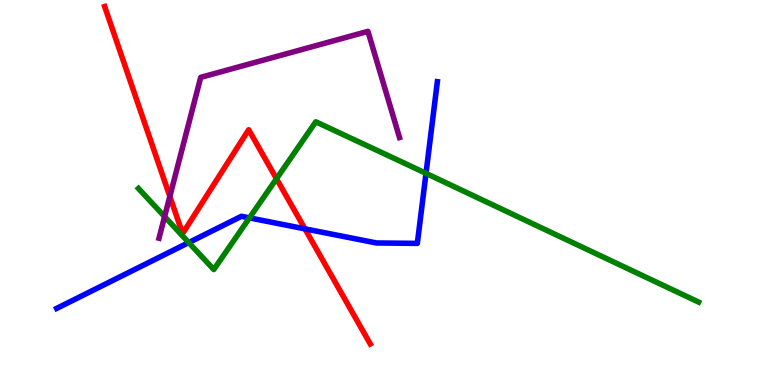[{'lines': ['blue', 'red'], 'intersections': [{'x': 3.93, 'y': 4.06}]}, {'lines': ['green', 'red'], 'intersections': [{'x': 3.57, 'y': 5.36}]}, {'lines': ['purple', 'red'], 'intersections': [{'x': 2.19, 'y': 4.9}]}, {'lines': ['blue', 'green'], 'intersections': [{'x': 2.44, 'y': 3.7}, {'x': 3.22, 'y': 4.34}, {'x': 5.5, 'y': 5.5}]}, {'lines': ['blue', 'purple'], 'intersections': []}, {'lines': ['green', 'purple'], 'intersections': [{'x': 2.12, 'y': 4.37}]}]